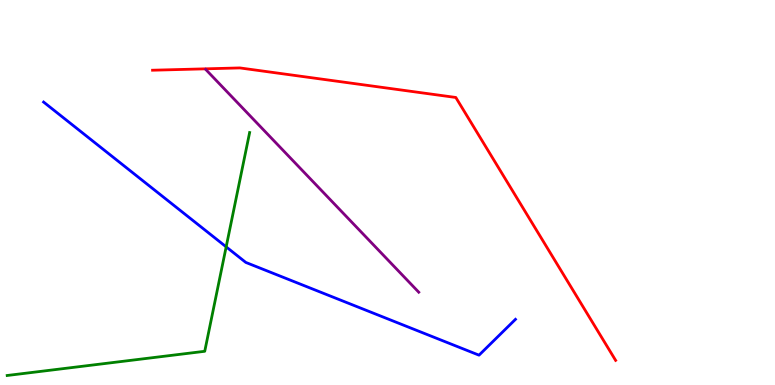[{'lines': ['blue', 'red'], 'intersections': []}, {'lines': ['green', 'red'], 'intersections': []}, {'lines': ['purple', 'red'], 'intersections': []}, {'lines': ['blue', 'green'], 'intersections': [{'x': 2.92, 'y': 3.59}]}, {'lines': ['blue', 'purple'], 'intersections': []}, {'lines': ['green', 'purple'], 'intersections': []}]